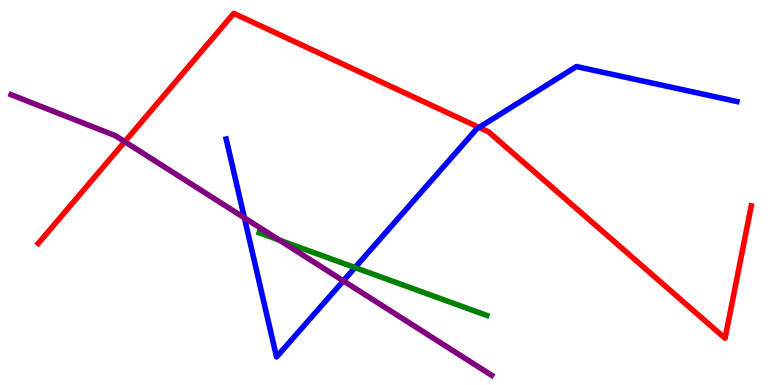[{'lines': ['blue', 'red'], 'intersections': [{'x': 6.18, 'y': 6.69}]}, {'lines': ['green', 'red'], 'intersections': []}, {'lines': ['purple', 'red'], 'intersections': [{'x': 1.61, 'y': 6.32}]}, {'lines': ['blue', 'green'], 'intersections': [{'x': 4.58, 'y': 3.05}]}, {'lines': ['blue', 'purple'], 'intersections': [{'x': 3.15, 'y': 4.34}, {'x': 4.43, 'y': 2.71}]}, {'lines': ['green', 'purple'], 'intersections': [{'x': 3.6, 'y': 3.76}]}]